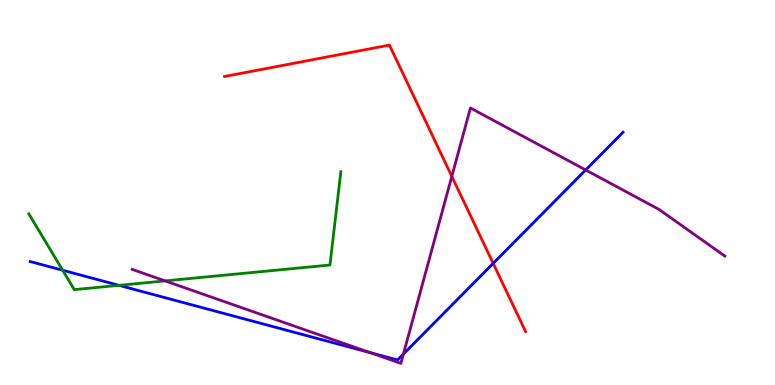[{'lines': ['blue', 'red'], 'intersections': [{'x': 6.36, 'y': 3.16}]}, {'lines': ['green', 'red'], 'intersections': []}, {'lines': ['purple', 'red'], 'intersections': [{'x': 5.83, 'y': 5.42}]}, {'lines': ['blue', 'green'], 'intersections': [{'x': 0.808, 'y': 2.98}, {'x': 1.54, 'y': 2.59}]}, {'lines': ['blue', 'purple'], 'intersections': [{'x': 4.78, 'y': 0.841}, {'x': 5.21, 'y': 0.804}, {'x': 7.56, 'y': 5.59}]}, {'lines': ['green', 'purple'], 'intersections': [{'x': 2.13, 'y': 2.7}]}]